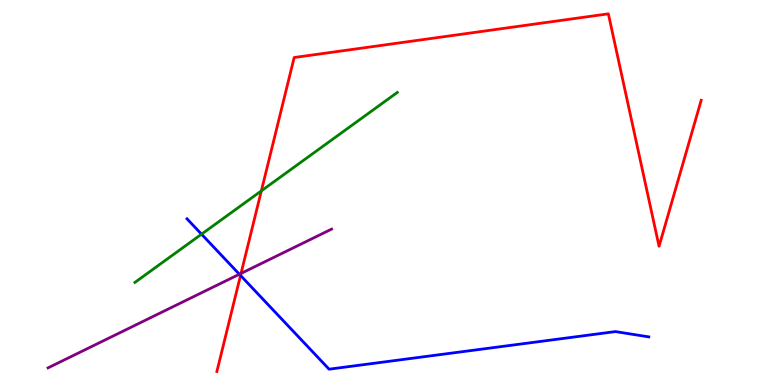[{'lines': ['blue', 'red'], 'intersections': [{'x': 3.1, 'y': 2.85}]}, {'lines': ['green', 'red'], 'intersections': [{'x': 3.37, 'y': 5.04}]}, {'lines': ['purple', 'red'], 'intersections': [{'x': 3.11, 'y': 2.9}]}, {'lines': ['blue', 'green'], 'intersections': [{'x': 2.6, 'y': 3.92}]}, {'lines': ['blue', 'purple'], 'intersections': [{'x': 3.09, 'y': 2.88}]}, {'lines': ['green', 'purple'], 'intersections': []}]